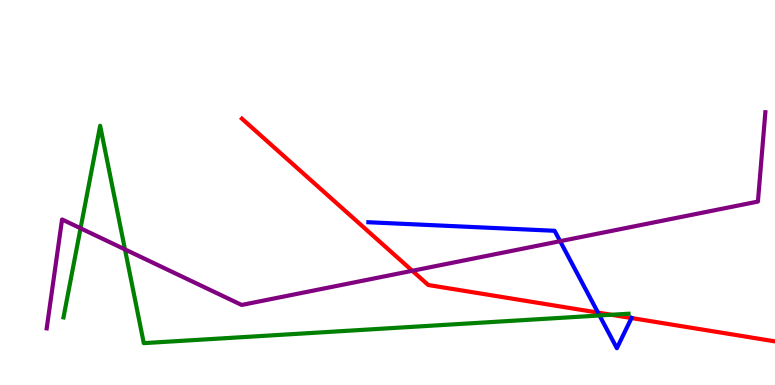[{'lines': ['blue', 'red'], 'intersections': [{'x': 7.72, 'y': 1.88}, {'x': 8.15, 'y': 1.74}]}, {'lines': ['green', 'red'], 'intersections': [{'x': 7.89, 'y': 1.82}]}, {'lines': ['purple', 'red'], 'intersections': [{'x': 5.32, 'y': 2.97}]}, {'lines': ['blue', 'green'], 'intersections': [{'x': 7.74, 'y': 1.81}]}, {'lines': ['blue', 'purple'], 'intersections': [{'x': 7.23, 'y': 3.74}]}, {'lines': ['green', 'purple'], 'intersections': [{'x': 1.04, 'y': 4.07}, {'x': 1.61, 'y': 3.52}]}]